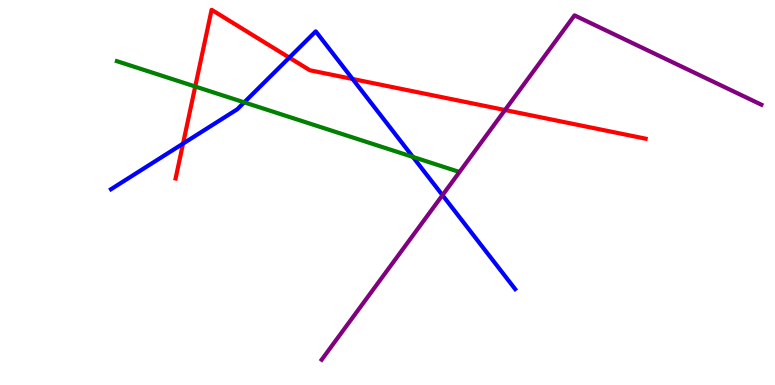[{'lines': ['blue', 'red'], 'intersections': [{'x': 2.36, 'y': 6.27}, {'x': 3.73, 'y': 8.5}, {'x': 4.55, 'y': 7.95}]}, {'lines': ['green', 'red'], 'intersections': [{'x': 2.52, 'y': 7.75}]}, {'lines': ['purple', 'red'], 'intersections': [{'x': 6.52, 'y': 7.14}]}, {'lines': ['blue', 'green'], 'intersections': [{'x': 3.15, 'y': 7.34}, {'x': 5.33, 'y': 5.92}]}, {'lines': ['blue', 'purple'], 'intersections': [{'x': 5.71, 'y': 4.93}]}, {'lines': ['green', 'purple'], 'intersections': []}]